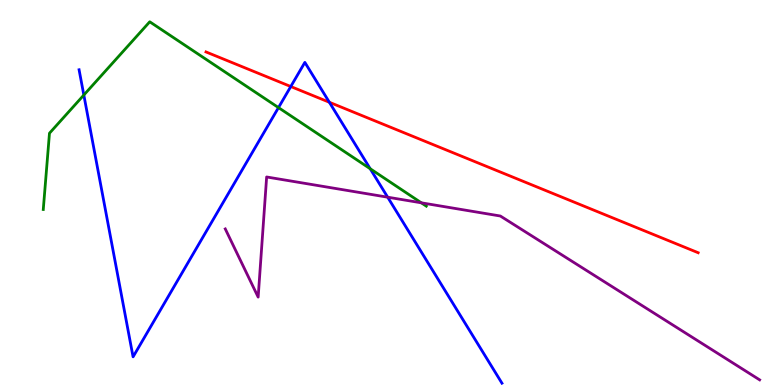[{'lines': ['blue', 'red'], 'intersections': [{'x': 3.75, 'y': 7.75}, {'x': 4.25, 'y': 7.34}]}, {'lines': ['green', 'red'], 'intersections': []}, {'lines': ['purple', 'red'], 'intersections': []}, {'lines': ['blue', 'green'], 'intersections': [{'x': 1.08, 'y': 7.53}, {'x': 3.59, 'y': 7.21}, {'x': 4.78, 'y': 5.62}]}, {'lines': ['blue', 'purple'], 'intersections': [{'x': 5.0, 'y': 4.88}]}, {'lines': ['green', 'purple'], 'intersections': [{'x': 5.44, 'y': 4.73}]}]